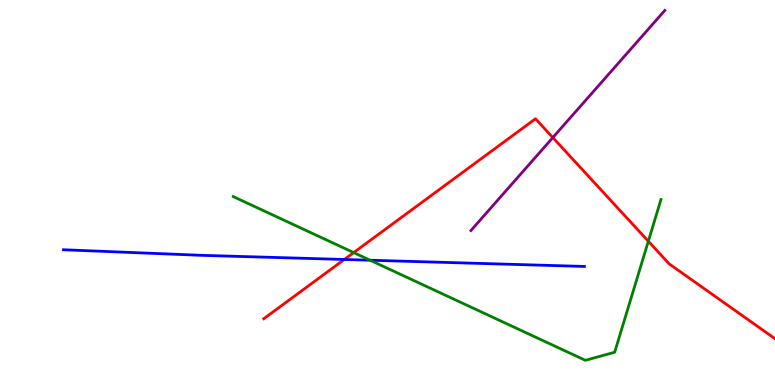[{'lines': ['blue', 'red'], 'intersections': [{'x': 4.44, 'y': 3.26}]}, {'lines': ['green', 'red'], 'intersections': [{'x': 4.56, 'y': 3.44}, {'x': 8.37, 'y': 3.73}]}, {'lines': ['purple', 'red'], 'intersections': [{'x': 7.13, 'y': 6.43}]}, {'lines': ['blue', 'green'], 'intersections': [{'x': 4.78, 'y': 3.24}]}, {'lines': ['blue', 'purple'], 'intersections': []}, {'lines': ['green', 'purple'], 'intersections': []}]